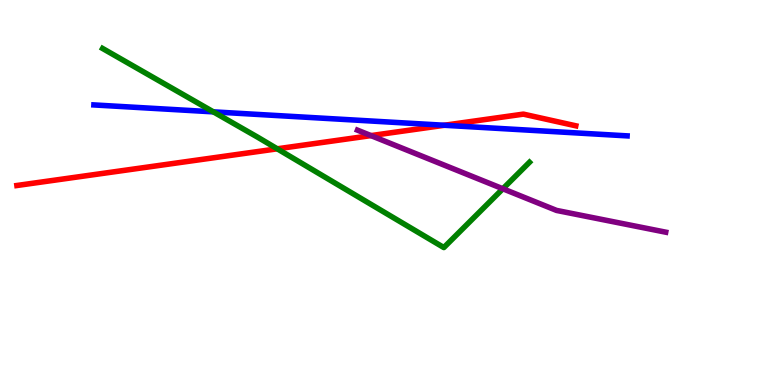[{'lines': ['blue', 'red'], 'intersections': [{'x': 5.73, 'y': 6.75}]}, {'lines': ['green', 'red'], 'intersections': [{'x': 3.58, 'y': 6.13}]}, {'lines': ['purple', 'red'], 'intersections': [{'x': 4.79, 'y': 6.48}]}, {'lines': ['blue', 'green'], 'intersections': [{'x': 2.75, 'y': 7.09}]}, {'lines': ['blue', 'purple'], 'intersections': []}, {'lines': ['green', 'purple'], 'intersections': [{'x': 6.49, 'y': 5.1}]}]